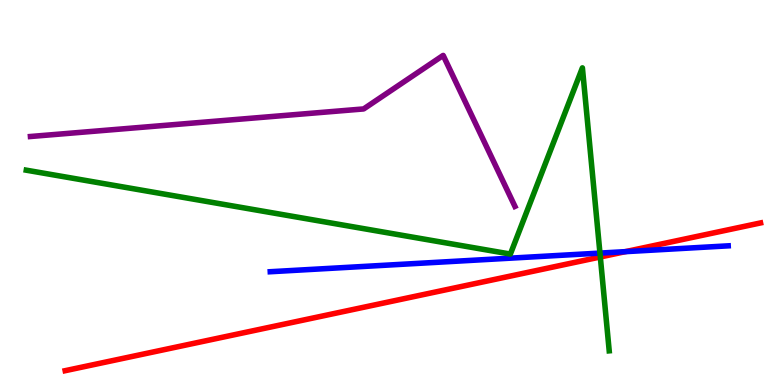[{'lines': ['blue', 'red'], 'intersections': [{'x': 8.07, 'y': 3.46}]}, {'lines': ['green', 'red'], 'intersections': [{'x': 7.75, 'y': 3.33}]}, {'lines': ['purple', 'red'], 'intersections': []}, {'lines': ['blue', 'green'], 'intersections': [{'x': 7.74, 'y': 3.43}]}, {'lines': ['blue', 'purple'], 'intersections': []}, {'lines': ['green', 'purple'], 'intersections': []}]